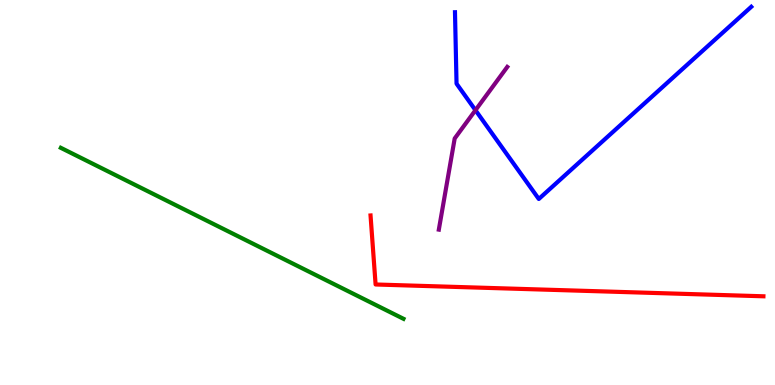[{'lines': ['blue', 'red'], 'intersections': []}, {'lines': ['green', 'red'], 'intersections': []}, {'lines': ['purple', 'red'], 'intersections': []}, {'lines': ['blue', 'green'], 'intersections': []}, {'lines': ['blue', 'purple'], 'intersections': [{'x': 6.14, 'y': 7.14}]}, {'lines': ['green', 'purple'], 'intersections': []}]